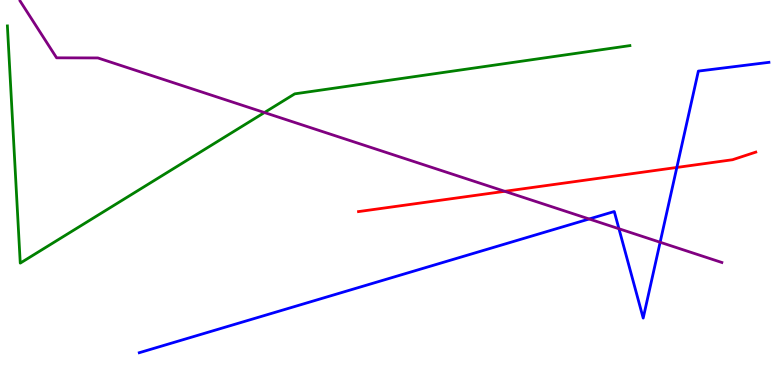[{'lines': ['blue', 'red'], 'intersections': [{'x': 8.73, 'y': 5.65}]}, {'lines': ['green', 'red'], 'intersections': []}, {'lines': ['purple', 'red'], 'intersections': [{'x': 6.51, 'y': 5.03}]}, {'lines': ['blue', 'green'], 'intersections': []}, {'lines': ['blue', 'purple'], 'intersections': [{'x': 7.6, 'y': 4.31}, {'x': 7.99, 'y': 4.06}, {'x': 8.52, 'y': 3.71}]}, {'lines': ['green', 'purple'], 'intersections': [{'x': 3.41, 'y': 7.08}]}]